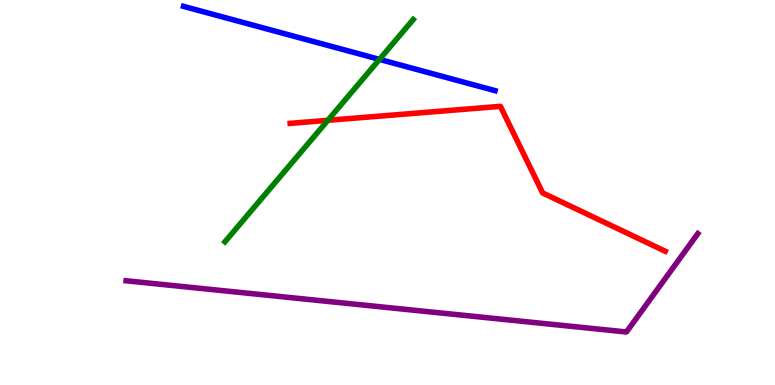[{'lines': ['blue', 'red'], 'intersections': []}, {'lines': ['green', 'red'], 'intersections': [{'x': 4.23, 'y': 6.87}]}, {'lines': ['purple', 'red'], 'intersections': []}, {'lines': ['blue', 'green'], 'intersections': [{'x': 4.9, 'y': 8.46}]}, {'lines': ['blue', 'purple'], 'intersections': []}, {'lines': ['green', 'purple'], 'intersections': []}]